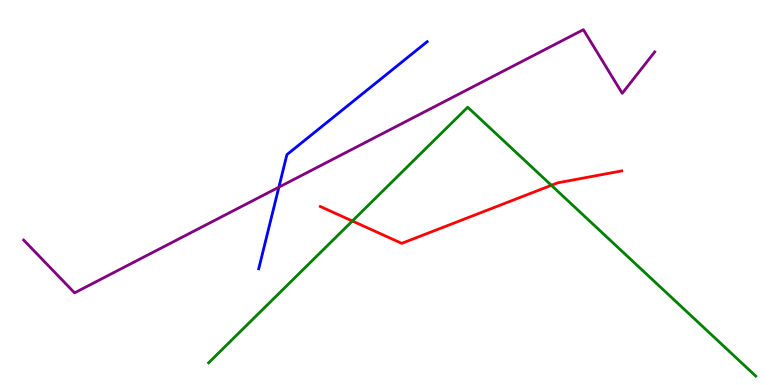[{'lines': ['blue', 'red'], 'intersections': []}, {'lines': ['green', 'red'], 'intersections': [{'x': 4.55, 'y': 4.26}, {'x': 7.11, 'y': 5.19}]}, {'lines': ['purple', 'red'], 'intersections': []}, {'lines': ['blue', 'green'], 'intersections': []}, {'lines': ['blue', 'purple'], 'intersections': [{'x': 3.6, 'y': 5.14}]}, {'lines': ['green', 'purple'], 'intersections': []}]